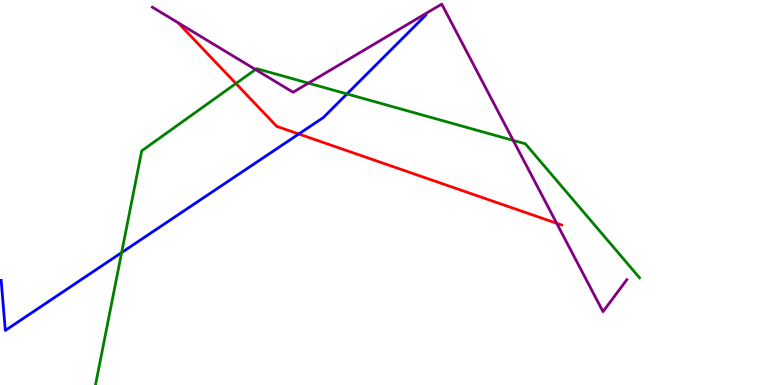[{'lines': ['blue', 'red'], 'intersections': [{'x': 3.86, 'y': 6.52}]}, {'lines': ['green', 'red'], 'intersections': [{'x': 3.04, 'y': 7.83}]}, {'lines': ['purple', 'red'], 'intersections': [{'x': 7.18, 'y': 4.2}]}, {'lines': ['blue', 'green'], 'intersections': [{'x': 1.57, 'y': 3.44}, {'x': 4.48, 'y': 7.56}]}, {'lines': ['blue', 'purple'], 'intersections': []}, {'lines': ['green', 'purple'], 'intersections': [{'x': 3.3, 'y': 8.19}, {'x': 3.98, 'y': 7.84}, {'x': 6.62, 'y': 6.35}]}]